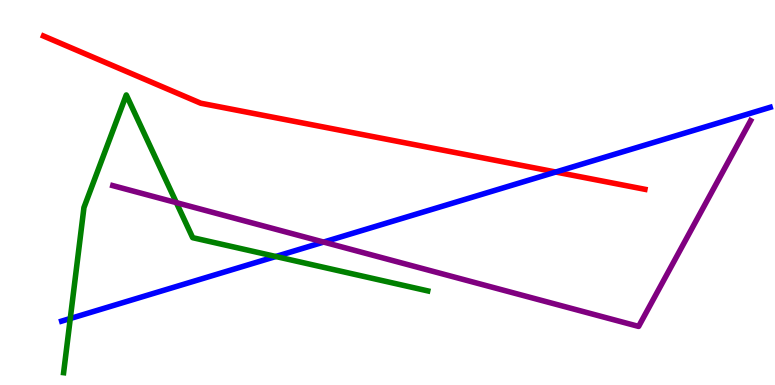[{'lines': ['blue', 'red'], 'intersections': [{'x': 7.17, 'y': 5.53}]}, {'lines': ['green', 'red'], 'intersections': []}, {'lines': ['purple', 'red'], 'intersections': []}, {'lines': ['blue', 'green'], 'intersections': [{'x': 0.907, 'y': 1.73}, {'x': 3.56, 'y': 3.34}]}, {'lines': ['blue', 'purple'], 'intersections': [{'x': 4.18, 'y': 3.71}]}, {'lines': ['green', 'purple'], 'intersections': [{'x': 2.28, 'y': 4.74}]}]